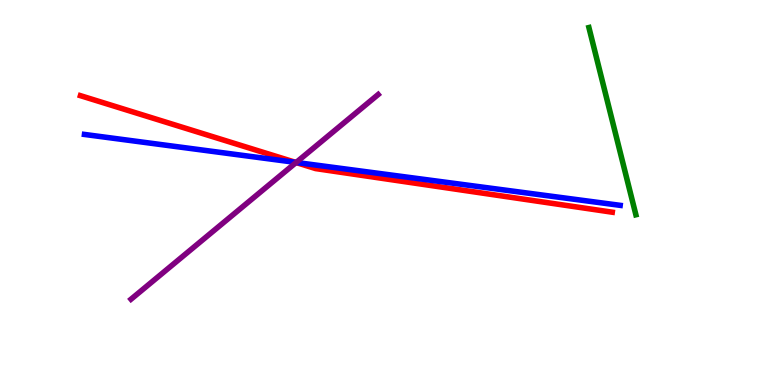[{'lines': ['blue', 'red'], 'intersections': [{'x': 3.81, 'y': 5.78}]}, {'lines': ['green', 'red'], 'intersections': []}, {'lines': ['purple', 'red'], 'intersections': [{'x': 3.82, 'y': 5.78}]}, {'lines': ['blue', 'green'], 'intersections': []}, {'lines': ['blue', 'purple'], 'intersections': [{'x': 3.82, 'y': 5.78}]}, {'lines': ['green', 'purple'], 'intersections': []}]